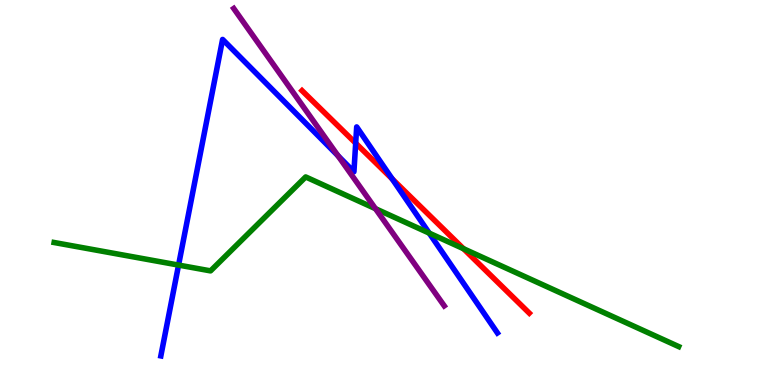[{'lines': ['blue', 'red'], 'intersections': [{'x': 4.59, 'y': 6.28}, {'x': 5.06, 'y': 5.35}]}, {'lines': ['green', 'red'], 'intersections': [{'x': 5.98, 'y': 3.54}]}, {'lines': ['purple', 'red'], 'intersections': []}, {'lines': ['blue', 'green'], 'intersections': [{'x': 2.3, 'y': 3.11}, {'x': 5.54, 'y': 3.94}]}, {'lines': ['blue', 'purple'], 'intersections': [{'x': 4.36, 'y': 5.96}]}, {'lines': ['green', 'purple'], 'intersections': [{'x': 4.84, 'y': 4.58}]}]